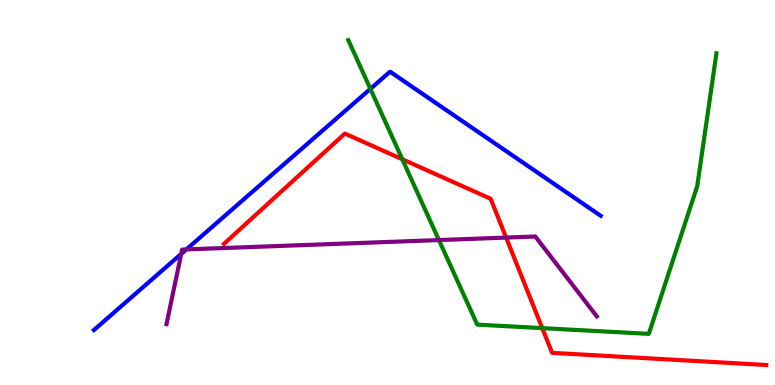[{'lines': ['blue', 'red'], 'intersections': []}, {'lines': ['green', 'red'], 'intersections': [{'x': 5.19, 'y': 5.86}, {'x': 7.0, 'y': 1.48}]}, {'lines': ['purple', 'red'], 'intersections': [{'x': 6.53, 'y': 3.83}]}, {'lines': ['blue', 'green'], 'intersections': [{'x': 4.78, 'y': 7.69}]}, {'lines': ['blue', 'purple'], 'intersections': [{'x': 2.34, 'y': 3.41}, {'x': 2.4, 'y': 3.52}]}, {'lines': ['green', 'purple'], 'intersections': [{'x': 5.66, 'y': 3.76}]}]